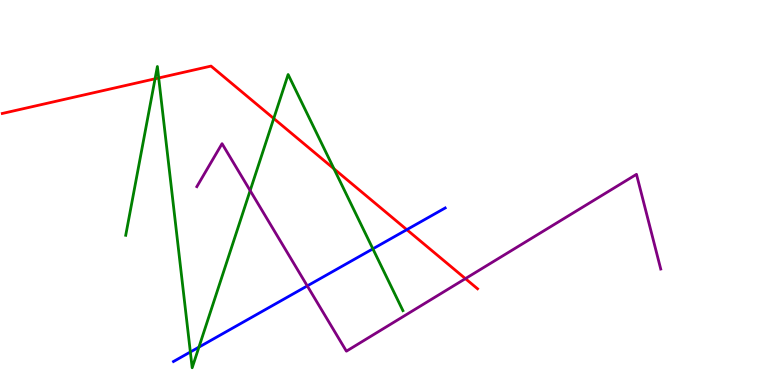[{'lines': ['blue', 'red'], 'intersections': [{'x': 5.25, 'y': 4.03}]}, {'lines': ['green', 'red'], 'intersections': [{'x': 2.0, 'y': 7.95}, {'x': 2.05, 'y': 7.97}, {'x': 3.53, 'y': 6.92}, {'x': 4.31, 'y': 5.62}]}, {'lines': ['purple', 'red'], 'intersections': [{'x': 6.01, 'y': 2.76}]}, {'lines': ['blue', 'green'], 'intersections': [{'x': 2.46, 'y': 0.858}, {'x': 2.57, 'y': 0.984}, {'x': 4.81, 'y': 3.54}]}, {'lines': ['blue', 'purple'], 'intersections': [{'x': 3.96, 'y': 2.57}]}, {'lines': ['green', 'purple'], 'intersections': [{'x': 3.23, 'y': 5.05}]}]